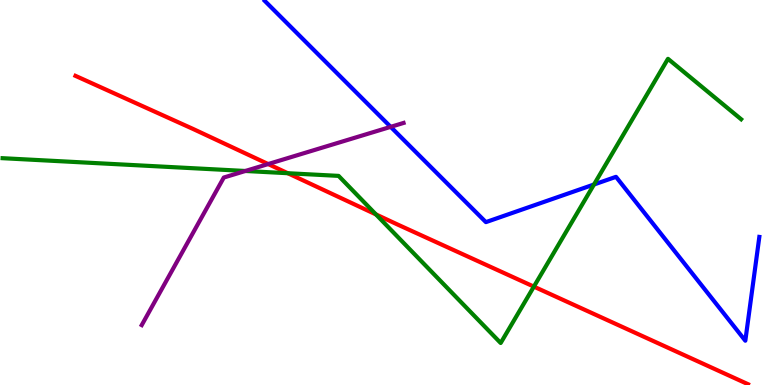[{'lines': ['blue', 'red'], 'intersections': []}, {'lines': ['green', 'red'], 'intersections': [{'x': 3.71, 'y': 5.5}, {'x': 4.85, 'y': 4.43}, {'x': 6.89, 'y': 2.56}]}, {'lines': ['purple', 'red'], 'intersections': [{'x': 3.46, 'y': 5.74}]}, {'lines': ['blue', 'green'], 'intersections': [{'x': 7.66, 'y': 5.21}]}, {'lines': ['blue', 'purple'], 'intersections': [{'x': 5.04, 'y': 6.7}]}, {'lines': ['green', 'purple'], 'intersections': [{'x': 3.17, 'y': 5.56}]}]